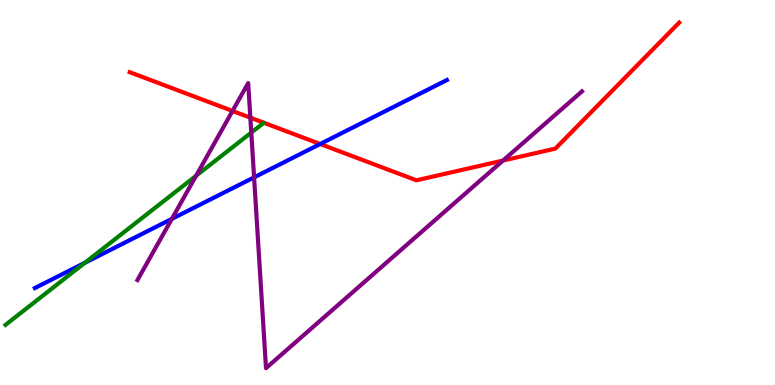[{'lines': ['blue', 'red'], 'intersections': [{'x': 4.13, 'y': 6.26}]}, {'lines': ['green', 'red'], 'intersections': []}, {'lines': ['purple', 'red'], 'intersections': [{'x': 3.0, 'y': 7.12}, {'x': 3.23, 'y': 6.94}, {'x': 6.49, 'y': 5.83}]}, {'lines': ['blue', 'green'], 'intersections': [{'x': 1.09, 'y': 3.17}]}, {'lines': ['blue', 'purple'], 'intersections': [{'x': 2.22, 'y': 4.31}, {'x': 3.28, 'y': 5.39}]}, {'lines': ['green', 'purple'], 'intersections': [{'x': 2.53, 'y': 5.43}, {'x': 3.24, 'y': 6.56}]}]